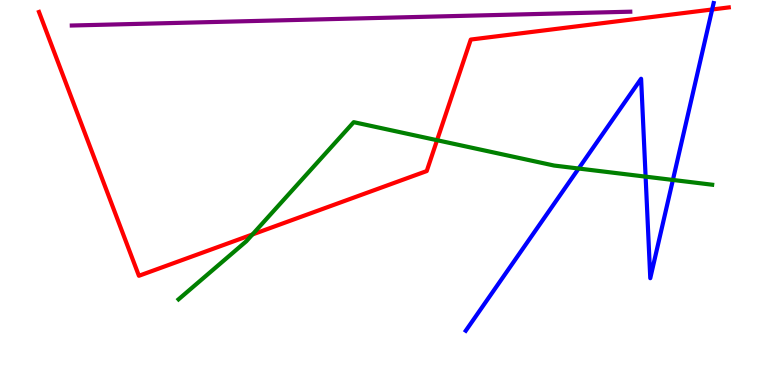[{'lines': ['blue', 'red'], 'intersections': [{'x': 9.19, 'y': 9.75}]}, {'lines': ['green', 'red'], 'intersections': [{'x': 3.26, 'y': 3.91}, {'x': 5.64, 'y': 6.36}]}, {'lines': ['purple', 'red'], 'intersections': []}, {'lines': ['blue', 'green'], 'intersections': [{'x': 7.47, 'y': 5.62}, {'x': 8.33, 'y': 5.41}, {'x': 8.68, 'y': 5.33}]}, {'lines': ['blue', 'purple'], 'intersections': []}, {'lines': ['green', 'purple'], 'intersections': []}]